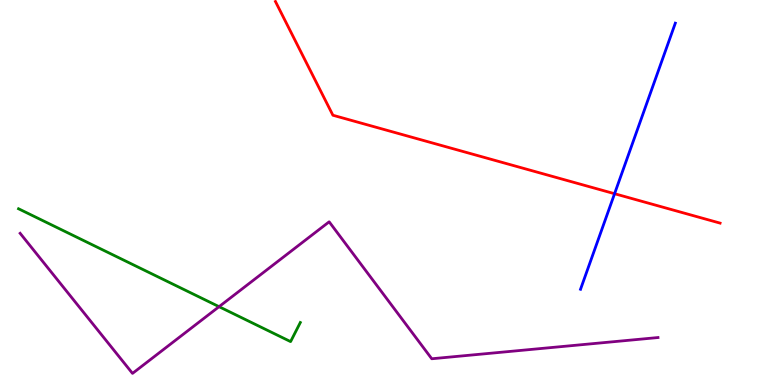[{'lines': ['blue', 'red'], 'intersections': [{'x': 7.93, 'y': 4.97}]}, {'lines': ['green', 'red'], 'intersections': []}, {'lines': ['purple', 'red'], 'intersections': []}, {'lines': ['blue', 'green'], 'intersections': []}, {'lines': ['blue', 'purple'], 'intersections': []}, {'lines': ['green', 'purple'], 'intersections': [{'x': 2.83, 'y': 2.03}]}]